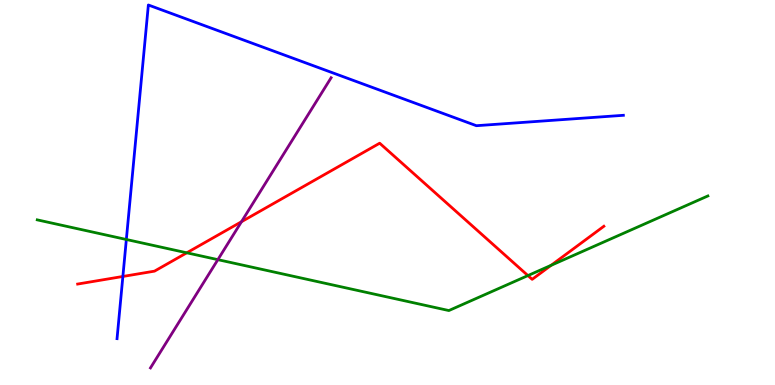[{'lines': ['blue', 'red'], 'intersections': [{'x': 1.59, 'y': 2.82}]}, {'lines': ['green', 'red'], 'intersections': [{'x': 2.41, 'y': 3.43}, {'x': 6.81, 'y': 2.84}, {'x': 7.11, 'y': 3.11}]}, {'lines': ['purple', 'red'], 'intersections': [{'x': 3.12, 'y': 4.24}]}, {'lines': ['blue', 'green'], 'intersections': [{'x': 1.63, 'y': 3.78}]}, {'lines': ['blue', 'purple'], 'intersections': []}, {'lines': ['green', 'purple'], 'intersections': [{'x': 2.81, 'y': 3.26}]}]